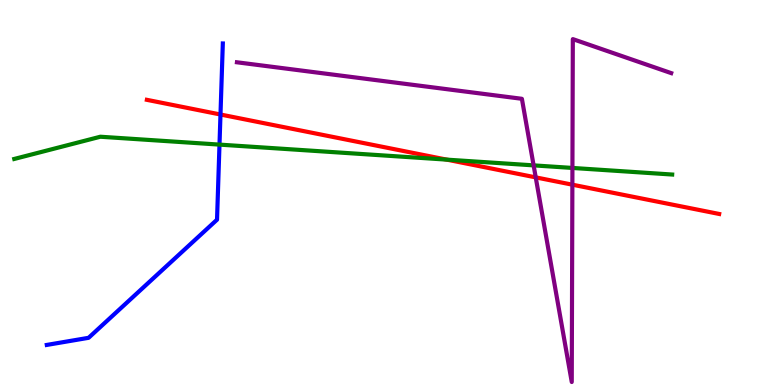[{'lines': ['blue', 'red'], 'intersections': [{'x': 2.84, 'y': 7.03}]}, {'lines': ['green', 'red'], 'intersections': [{'x': 5.76, 'y': 5.85}]}, {'lines': ['purple', 'red'], 'intersections': [{'x': 6.91, 'y': 5.39}, {'x': 7.39, 'y': 5.2}]}, {'lines': ['blue', 'green'], 'intersections': [{'x': 2.83, 'y': 6.24}]}, {'lines': ['blue', 'purple'], 'intersections': []}, {'lines': ['green', 'purple'], 'intersections': [{'x': 6.89, 'y': 5.7}, {'x': 7.39, 'y': 5.64}]}]